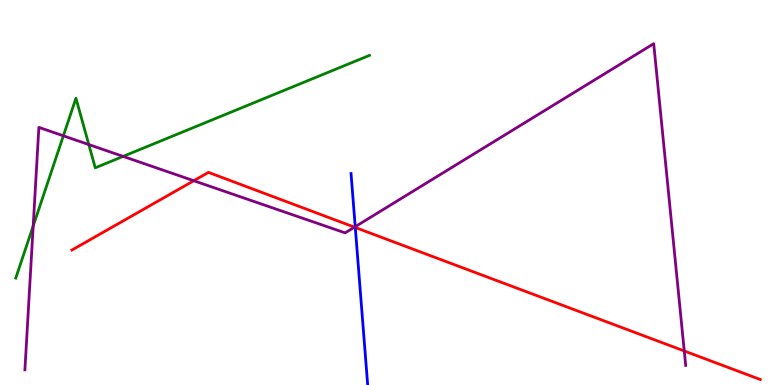[{'lines': ['blue', 'red'], 'intersections': [{'x': 4.58, 'y': 4.09}]}, {'lines': ['green', 'red'], 'intersections': []}, {'lines': ['purple', 'red'], 'intersections': [{'x': 2.5, 'y': 5.31}, {'x': 4.57, 'y': 4.1}, {'x': 8.83, 'y': 0.884}]}, {'lines': ['blue', 'green'], 'intersections': []}, {'lines': ['blue', 'purple'], 'intersections': [{'x': 4.58, 'y': 4.11}]}, {'lines': ['green', 'purple'], 'intersections': [{'x': 0.428, 'y': 4.13}, {'x': 0.818, 'y': 6.47}, {'x': 1.15, 'y': 6.24}, {'x': 1.59, 'y': 5.94}]}]